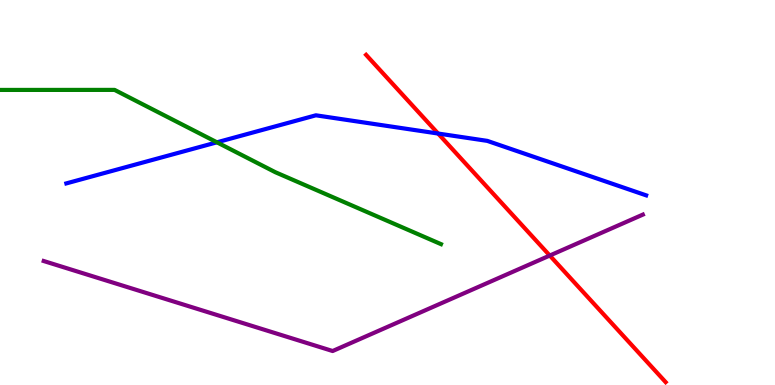[{'lines': ['blue', 'red'], 'intersections': [{'x': 5.65, 'y': 6.53}]}, {'lines': ['green', 'red'], 'intersections': []}, {'lines': ['purple', 'red'], 'intersections': [{'x': 7.09, 'y': 3.36}]}, {'lines': ['blue', 'green'], 'intersections': [{'x': 2.8, 'y': 6.3}]}, {'lines': ['blue', 'purple'], 'intersections': []}, {'lines': ['green', 'purple'], 'intersections': []}]